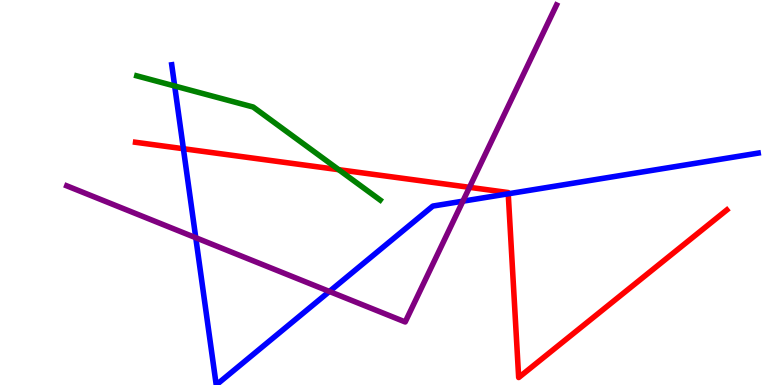[{'lines': ['blue', 'red'], 'intersections': [{'x': 2.37, 'y': 6.14}, {'x': 6.56, 'y': 4.97}]}, {'lines': ['green', 'red'], 'intersections': [{'x': 4.37, 'y': 5.59}]}, {'lines': ['purple', 'red'], 'intersections': [{'x': 6.06, 'y': 5.13}]}, {'lines': ['blue', 'green'], 'intersections': [{'x': 2.25, 'y': 7.77}]}, {'lines': ['blue', 'purple'], 'intersections': [{'x': 2.53, 'y': 3.83}, {'x': 4.25, 'y': 2.43}, {'x': 5.97, 'y': 4.77}]}, {'lines': ['green', 'purple'], 'intersections': []}]